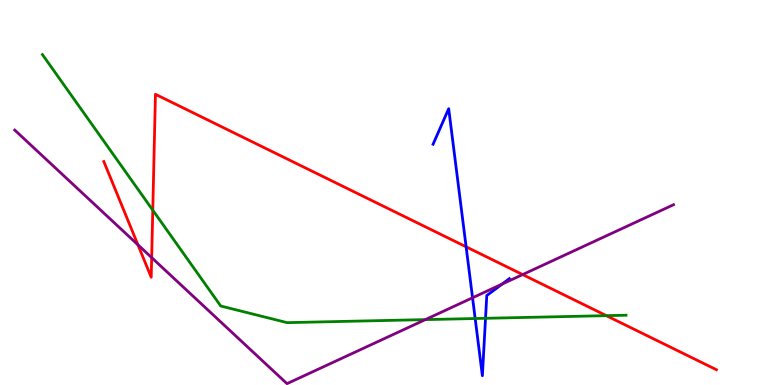[{'lines': ['blue', 'red'], 'intersections': [{'x': 6.01, 'y': 3.59}]}, {'lines': ['green', 'red'], 'intersections': [{'x': 1.97, 'y': 4.54}, {'x': 7.82, 'y': 1.8}]}, {'lines': ['purple', 'red'], 'intersections': [{'x': 1.78, 'y': 3.64}, {'x': 1.96, 'y': 3.31}, {'x': 6.74, 'y': 2.87}]}, {'lines': ['blue', 'green'], 'intersections': [{'x': 6.13, 'y': 1.73}, {'x': 6.26, 'y': 1.73}]}, {'lines': ['blue', 'purple'], 'intersections': [{'x': 6.1, 'y': 2.27}, {'x': 6.48, 'y': 2.62}]}, {'lines': ['green', 'purple'], 'intersections': [{'x': 5.49, 'y': 1.7}]}]